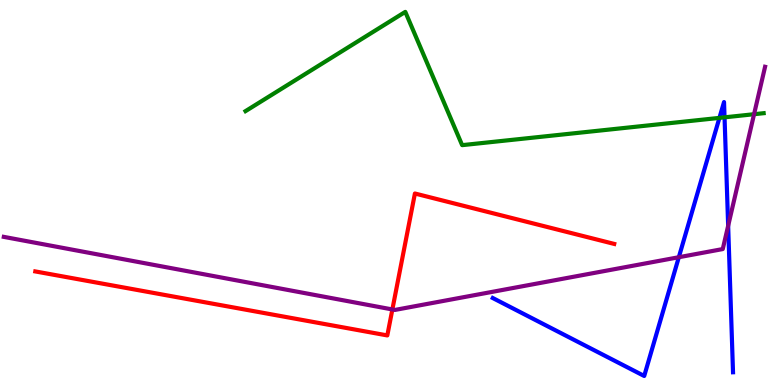[{'lines': ['blue', 'red'], 'intersections': []}, {'lines': ['green', 'red'], 'intersections': []}, {'lines': ['purple', 'red'], 'intersections': [{'x': 5.06, 'y': 1.96}]}, {'lines': ['blue', 'green'], 'intersections': [{'x': 9.28, 'y': 6.94}, {'x': 9.35, 'y': 6.95}]}, {'lines': ['blue', 'purple'], 'intersections': [{'x': 8.76, 'y': 3.32}, {'x': 9.4, 'y': 4.13}]}, {'lines': ['green', 'purple'], 'intersections': [{'x': 9.73, 'y': 7.03}]}]